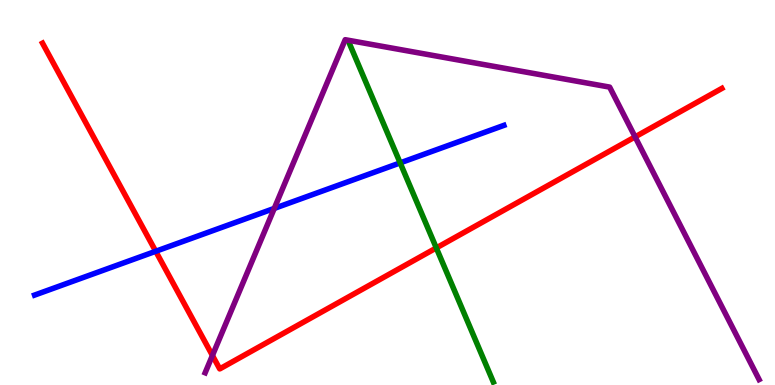[{'lines': ['blue', 'red'], 'intersections': [{'x': 2.01, 'y': 3.47}]}, {'lines': ['green', 'red'], 'intersections': [{'x': 5.63, 'y': 3.56}]}, {'lines': ['purple', 'red'], 'intersections': [{'x': 2.74, 'y': 0.767}, {'x': 8.19, 'y': 6.44}]}, {'lines': ['blue', 'green'], 'intersections': [{'x': 5.16, 'y': 5.77}]}, {'lines': ['blue', 'purple'], 'intersections': [{'x': 3.54, 'y': 4.59}]}, {'lines': ['green', 'purple'], 'intersections': []}]